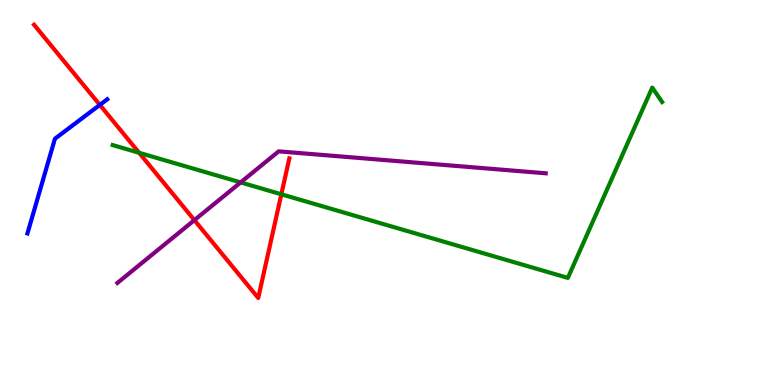[{'lines': ['blue', 'red'], 'intersections': [{'x': 1.29, 'y': 7.28}]}, {'lines': ['green', 'red'], 'intersections': [{'x': 1.8, 'y': 6.03}, {'x': 3.63, 'y': 4.95}]}, {'lines': ['purple', 'red'], 'intersections': [{'x': 2.51, 'y': 4.28}]}, {'lines': ['blue', 'green'], 'intersections': []}, {'lines': ['blue', 'purple'], 'intersections': []}, {'lines': ['green', 'purple'], 'intersections': [{'x': 3.1, 'y': 5.26}]}]